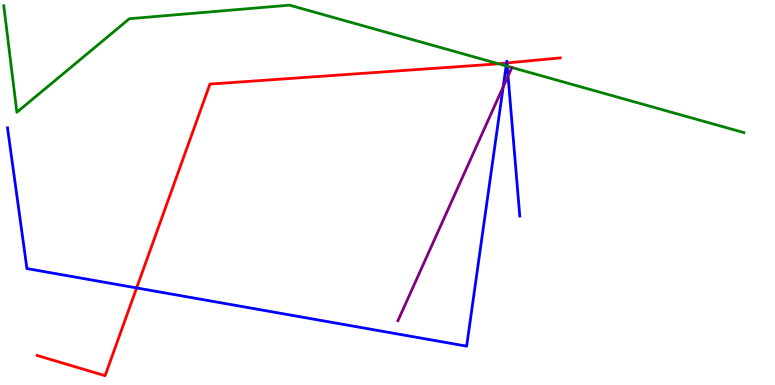[{'lines': ['blue', 'red'], 'intersections': [{'x': 1.76, 'y': 2.52}, {'x': 6.54, 'y': 8.36}, {'x': 6.54, 'y': 8.37}]}, {'lines': ['green', 'red'], 'intersections': [{'x': 6.43, 'y': 8.34}]}, {'lines': ['purple', 'red'], 'intersections': []}, {'lines': ['blue', 'green'], 'intersections': [{'x': 6.53, 'y': 8.29}, {'x': 6.54, 'y': 8.28}]}, {'lines': ['blue', 'purple'], 'intersections': [{'x': 6.49, 'y': 7.74}, {'x': 6.56, 'y': 8.02}]}, {'lines': ['green', 'purple'], 'intersections': []}]